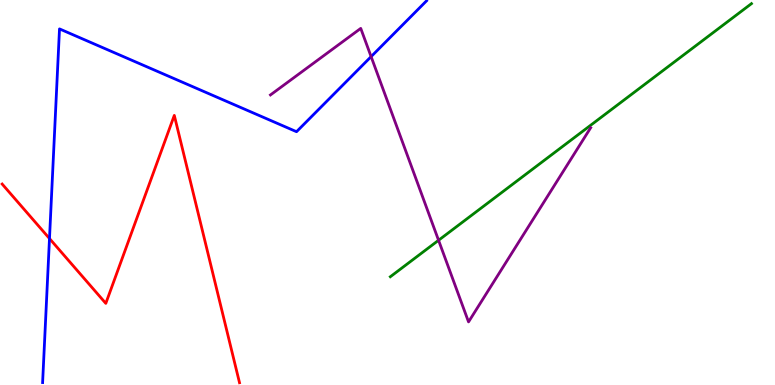[{'lines': ['blue', 'red'], 'intersections': [{'x': 0.639, 'y': 3.8}]}, {'lines': ['green', 'red'], 'intersections': []}, {'lines': ['purple', 'red'], 'intersections': []}, {'lines': ['blue', 'green'], 'intersections': []}, {'lines': ['blue', 'purple'], 'intersections': [{'x': 4.79, 'y': 8.53}]}, {'lines': ['green', 'purple'], 'intersections': [{'x': 5.66, 'y': 3.76}]}]